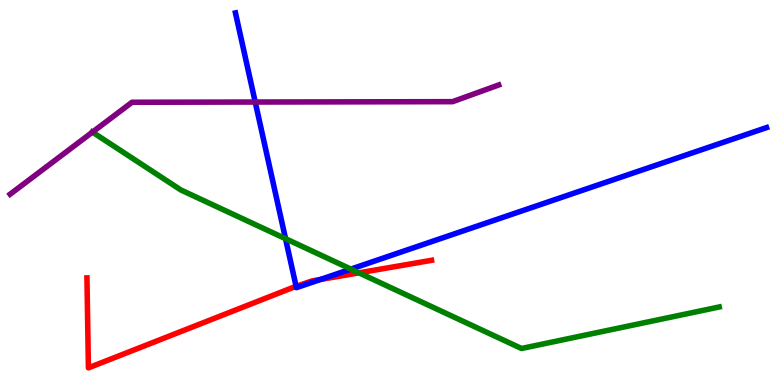[{'lines': ['blue', 'red'], 'intersections': [{'x': 3.82, 'y': 2.56}, {'x': 4.13, 'y': 2.74}]}, {'lines': ['green', 'red'], 'intersections': [{'x': 4.63, 'y': 2.91}]}, {'lines': ['purple', 'red'], 'intersections': []}, {'lines': ['blue', 'green'], 'intersections': [{'x': 3.68, 'y': 3.8}, {'x': 4.53, 'y': 3.01}]}, {'lines': ['blue', 'purple'], 'intersections': [{'x': 3.29, 'y': 7.35}]}, {'lines': ['green', 'purple'], 'intersections': [{'x': 1.19, 'y': 6.57}]}]